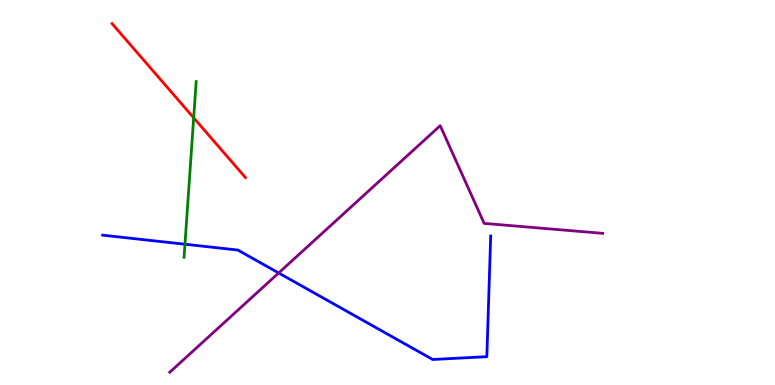[{'lines': ['blue', 'red'], 'intersections': []}, {'lines': ['green', 'red'], 'intersections': [{'x': 2.5, 'y': 6.94}]}, {'lines': ['purple', 'red'], 'intersections': []}, {'lines': ['blue', 'green'], 'intersections': [{'x': 2.39, 'y': 3.66}]}, {'lines': ['blue', 'purple'], 'intersections': [{'x': 3.6, 'y': 2.91}]}, {'lines': ['green', 'purple'], 'intersections': []}]